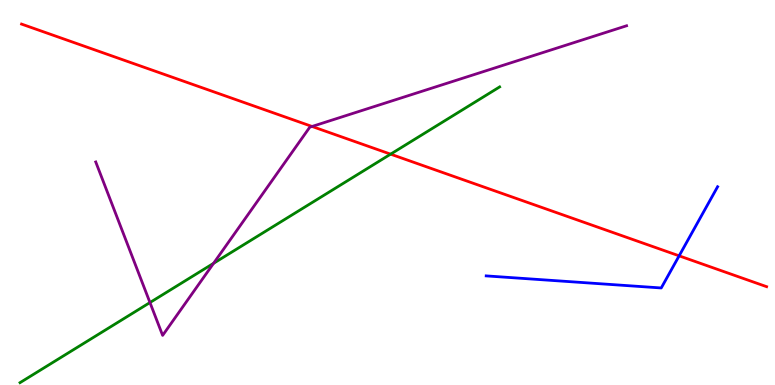[{'lines': ['blue', 'red'], 'intersections': [{'x': 8.76, 'y': 3.35}]}, {'lines': ['green', 'red'], 'intersections': [{'x': 5.04, 'y': 6.0}]}, {'lines': ['purple', 'red'], 'intersections': [{'x': 4.03, 'y': 6.72}]}, {'lines': ['blue', 'green'], 'intersections': []}, {'lines': ['blue', 'purple'], 'intersections': []}, {'lines': ['green', 'purple'], 'intersections': [{'x': 1.93, 'y': 2.14}, {'x': 2.76, 'y': 3.16}]}]